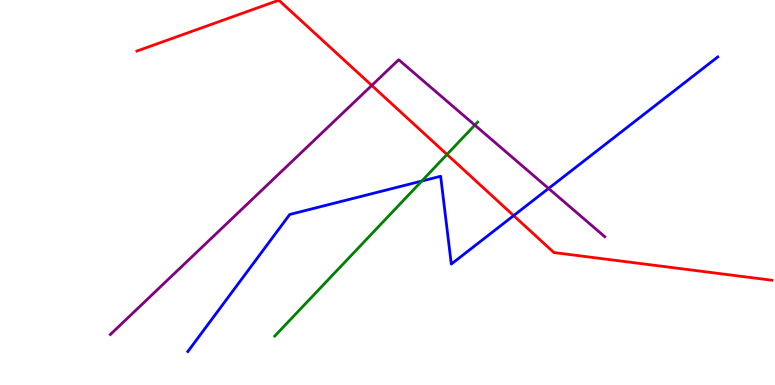[{'lines': ['blue', 'red'], 'intersections': [{'x': 6.63, 'y': 4.4}]}, {'lines': ['green', 'red'], 'intersections': [{'x': 5.77, 'y': 5.99}]}, {'lines': ['purple', 'red'], 'intersections': [{'x': 4.8, 'y': 7.78}]}, {'lines': ['blue', 'green'], 'intersections': [{'x': 5.44, 'y': 5.3}]}, {'lines': ['blue', 'purple'], 'intersections': [{'x': 7.08, 'y': 5.1}]}, {'lines': ['green', 'purple'], 'intersections': [{'x': 6.13, 'y': 6.75}]}]